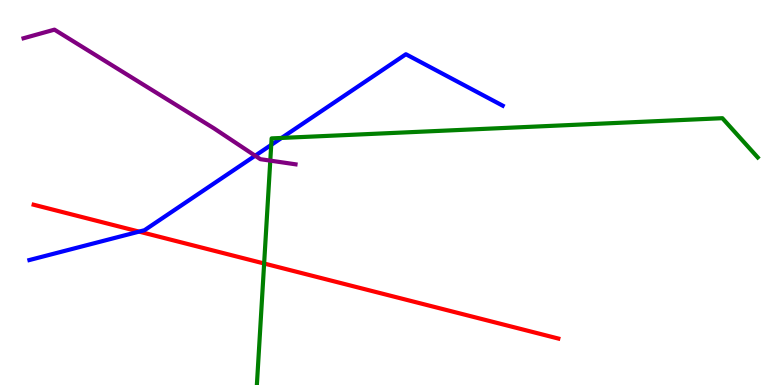[{'lines': ['blue', 'red'], 'intersections': [{'x': 1.79, 'y': 3.98}]}, {'lines': ['green', 'red'], 'intersections': [{'x': 3.41, 'y': 3.16}]}, {'lines': ['purple', 'red'], 'intersections': []}, {'lines': ['blue', 'green'], 'intersections': [{'x': 3.5, 'y': 6.24}, {'x': 3.63, 'y': 6.42}]}, {'lines': ['blue', 'purple'], 'intersections': [{'x': 3.29, 'y': 5.96}]}, {'lines': ['green', 'purple'], 'intersections': [{'x': 3.49, 'y': 5.83}]}]